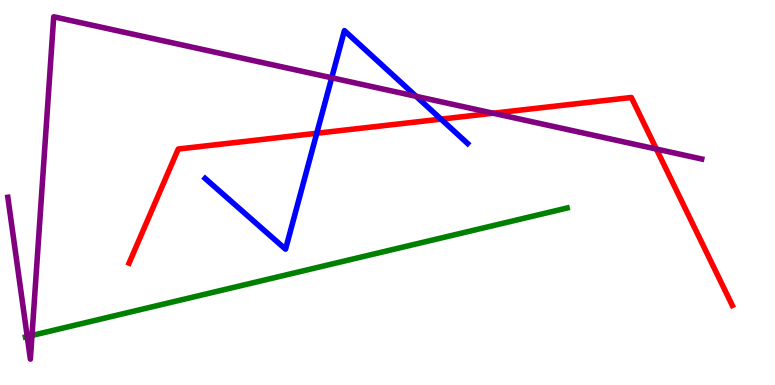[{'lines': ['blue', 'red'], 'intersections': [{'x': 4.09, 'y': 6.54}, {'x': 5.69, 'y': 6.91}]}, {'lines': ['green', 'red'], 'intersections': []}, {'lines': ['purple', 'red'], 'intersections': [{'x': 6.36, 'y': 7.06}, {'x': 8.47, 'y': 6.13}]}, {'lines': ['blue', 'green'], 'intersections': []}, {'lines': ['blue', 'purple'], 'intersections': [{'x': 4.28, 'y': 7.98}, {'x': 5.37, 'y': 7.5}]}, {'lines': ['green', 'purple'], 'intersections': [{'x': 0.351, 'y': 1.26}, {'x': 0.413, 'y': 1.29}]}]